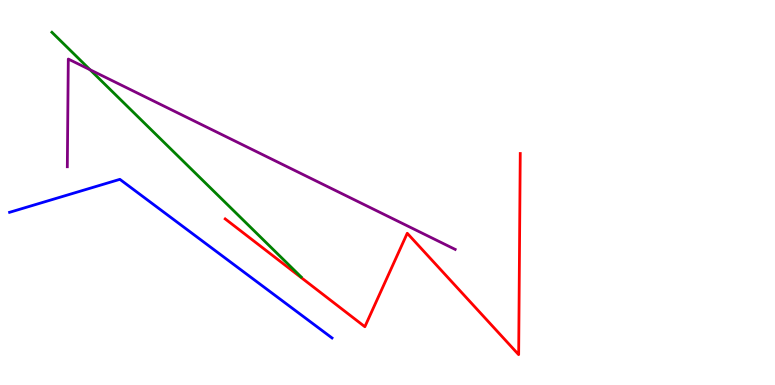[{'lines': ['blue', 'red'], 'intersections': []}, {'lines': ['green', 'red'], 'intersections': []}, {'lines': ['purple', 'red'], 'intersections': []}, {'lines': ['blue', 'green'], 'intersections': []}, {'lines': ['blue', 'purple'], 'intersections': []}, {'lines': ['green', 'purple'], 'intersections': [{'x': 1.16, 'y': 8.19}]}]